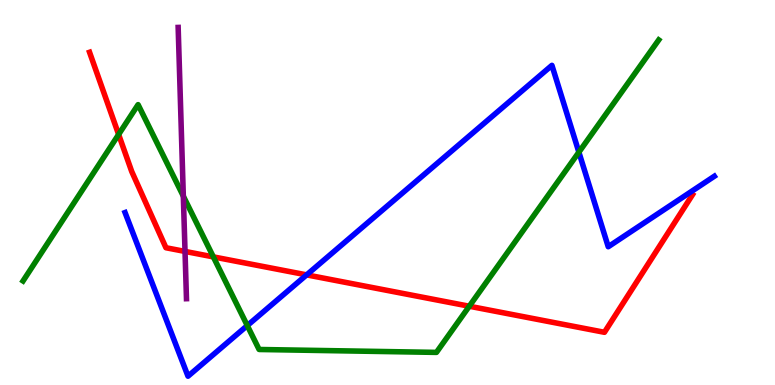[{'lines': ['blue', 'red'], 'intersections': [{'x': 3.96, 'y': 2.86}]}, {'lines': ['green', 'red'], 'intersections': [{'x': 1.53, 'y': 6.51}, {'x': 2.75, 'y': 3.33}, {'x': 6.06, 'y': 2.05}]}, {'lines': ['purple', 'red'], 'intersections': [{'x': 2.39, 'y': 3.47}]}, {'lines': ['blue', 'green'], 'intersections': [{'x': 3.19, 'y': 1.54}, {'x': 7.47, 'y': 6.05}]}, {'lines': ['blue', 'purple'], 'intersections': []}, {'lines': ['green', 'purple'], 'intersections': [{'x': 2.37, 'y': 4.9}]}]